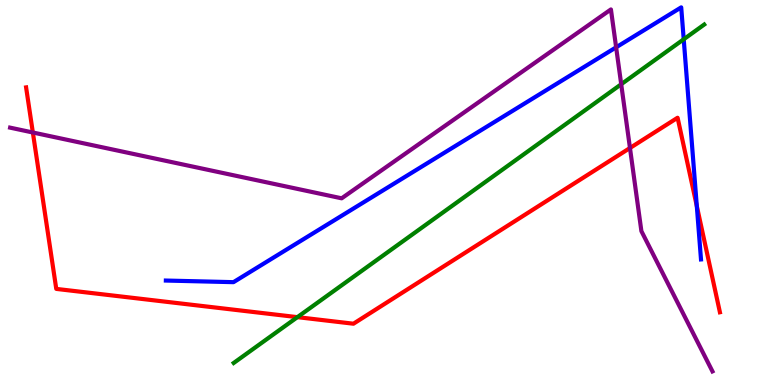[{'lines': ['blue', 'red'], 'intersections': [{'x': 8.99, 'y': 4.65}]}, {'lines': ['green', 'red'], 'intersections': [{'x': 3.84, 'y': 1.76}]}, {'lines': ['purple', 'red'], 'intersections': [{'x': 0.424, 'y': 6.56}, {'x': 8.13, 'y': 6.16}]}, {'lines': ['blue', 'green'], 'intersections': [{'x': 8.82, 'y': 8.98}]}, {'lines': ['blue', 'purple'], 'intersections': [{'x': 7.95, 'y': 8.77}]}, {'lines': ['green', 'purple'], 'intersections': [{'x': 8.02, 'y': 7.81}]}]